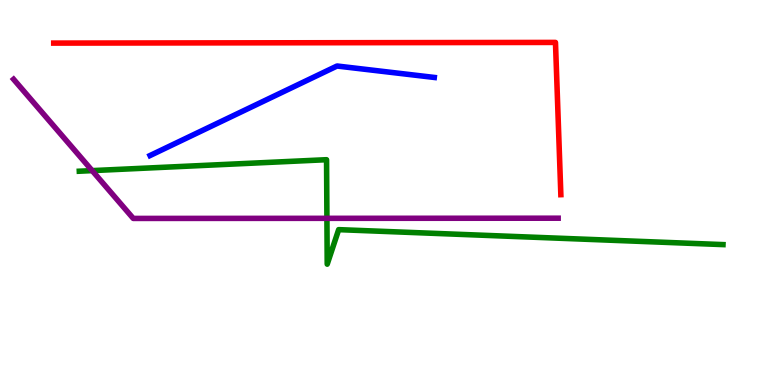[{'lines': ['blue', 'red'], 'intersections': []}, {'lines': ['green', 'red'], 'intersections': []}, {'lines': ['purple', 'red'], 'intersections': []}, {'lines': ['blue', 'green'], 'intersections': []}, {'lines': ['blue', 'purple'], 'intersections': []}, {'lines': ['green', 'purple'], 'intersections': [{'x': 1.19, 'y': 5.57}, {'x': 4.22, 'y': 4.33}]}]